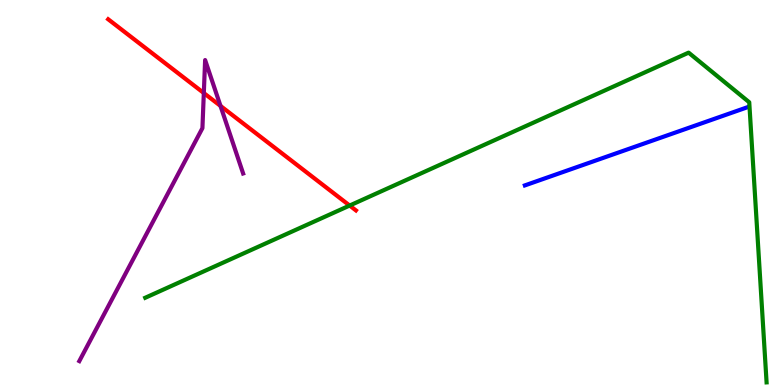[{'lines': ['blue', 'red'], 'intersections': []}, {'lines': ['green', 'red'], 'intersections': [{'x': 4.51, 'y': 4.66}]}, {'lines': ['purple', 'red'], 'intersections': [{'x': 2.63, 'y': 7.58}, {'x': 2.85, 'y': 7.25}]}, {'lines': ['blue', 'green'], 'intersections': []}, {'lines': ['blue', 'purple'], 'intersections': []}, {'lines': ['green', 'purple'], 'intersections': []}]